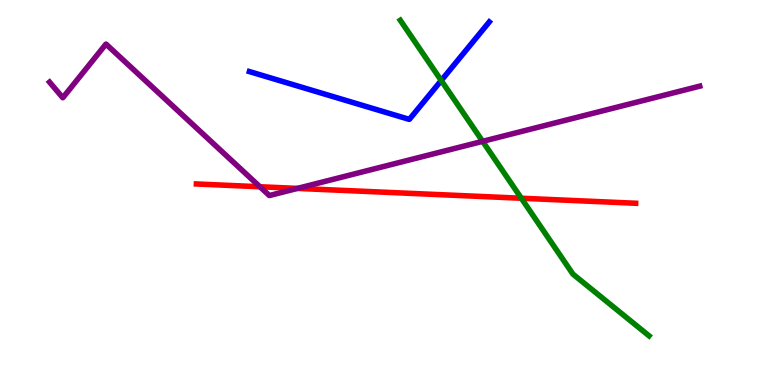[{'lines': ['blue', 'red'], 'intersections': []}, {'lines': ['green', 'red'], 'intersections': [{'x': 6.73, 'y': 4.85}]}, {'lines': ['purple', 'red'], 'intersections': [{'x': 3.35, 'y': 5.15}, {'x': 3.84, 'y': 5.11}]}, {'lines': ['blue', 'green'], 'intersections': [{'x': 5.69, 'y': 7.91}]}, {'lines': ['blue', 'purple'], 'intersections': []}, {'lines': ['green', 'purple'], 'intersections': [{'x': 6.23, 'y': 6.33}]}]